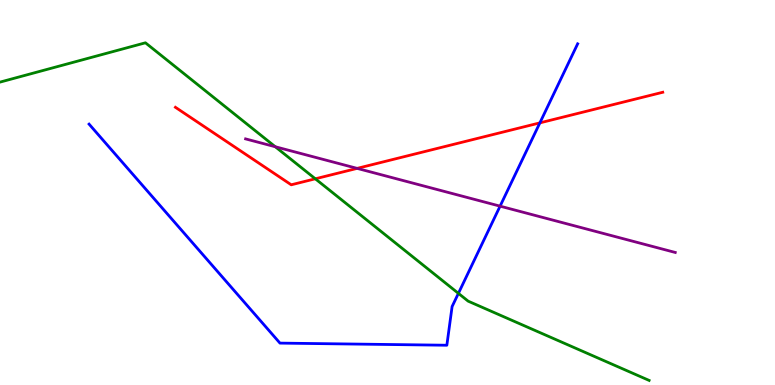[{'lines': ['blue', 'red'], 'intersections': [{'x': 6.97, 'y': 6.81}]}, {'lines': ['green', 'red'], 'intersections': [{'x': 4.07, 'y': 5.36}]}, {'lines': ['purple', 'red'], 'intersections': [{'x': 4.61, 'y': 5.63}]}, {'lines': ['blue', 'green'], 'intersections': [{'x': 5.91, 'y': 2.38}]}, {'lines': ['blue', 'purple'], 'intersections': [{'x': 6.45, 'y': 4.65}]}, {'lines': ['green', 'purple'], 'intersections': [{'x': 3.55, 'y': 6.19}]}]